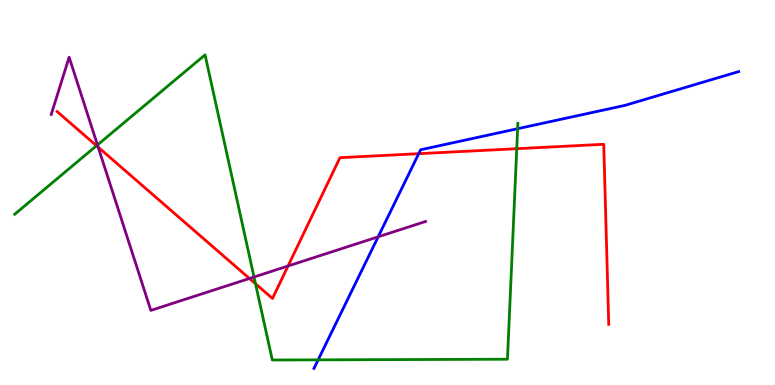[{'lines': ['blue', 'red'], 'intersections': [{'x': 5.4, 'y': 6.01}]}, {'lines': ['green', 'red'], 'intersections': [{'x': 1.25, 'y': 6.21}, {'x': 3.3, 'y': 2.63}, {'x': 6.67, 'y': 6.14}]}, {'lines': ['purple', 'red'], 'intersections': [{'x': 1.27, 'y': 6.18}, {'x': 3.22, 'y': 2.77}, {'x': 3.72, 'y': 3.09}]}, {'lines': ['blue', 'green'], 'intersections': [{'x': 4.11, 'y': 0.653}, {'x': 6.68, 'y': 6.66}]}, {'lines': ['blue', 'purple'], 'intersections': [{'x': 4.88, 'y': 3.85}]}, {'lines': ['green', 'purple'], 'intersections': [{'x': 1.26, 'y': 6.24}, {'x': 3.28, 'y': 2.8}]}]